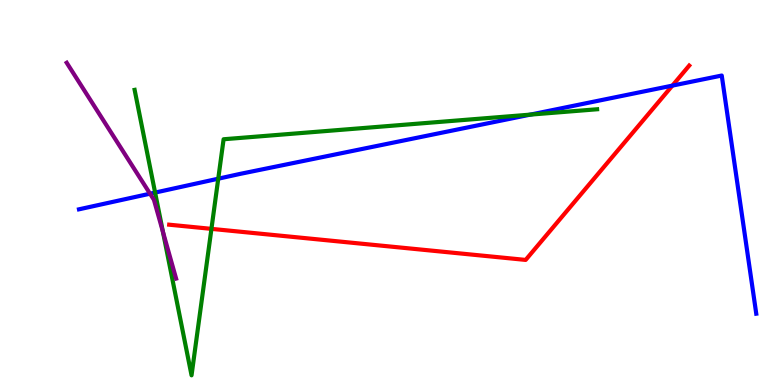[{'lines': ['blue', 'red'], 'intersections': [{'x': 8.68, 'y': 7.78}]}, {'lines': ['green', 'red'], 'intersections': [{'x': 2.73, 'y': 4.06}]}, {'lines': ['purple', 'red'], 'intersections': []}, {'lines': ['blue', 'green'], 'intersections': [{'x': 2.0, 'y': 5.0}, {'x': 2.82, 'y': 5.36}, {'x': 6.84, 'y': 7.02}]}, {'lines': ['blue', 'purple'], 'intersections': [{'x': 1.94, 'y': 4.97}]}, {'lines': ['green', 'purple'], 'intersections': [{'x': 2.1, 'y': 3.98}]}]